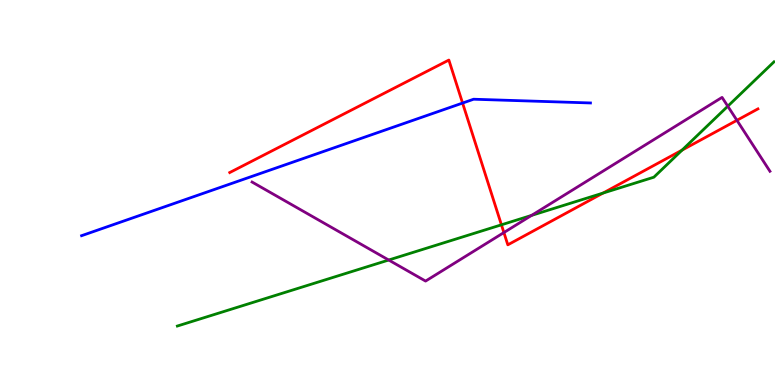[{'lines': ['blue', 'red'], 'intersections': [{'x': 5.97, 'y': 7.32}]}, {'lines': ['green', 'red'], 'intersections': [{'x': 6.47, 'y': 4.16}, {'x': 7.78, 'y': 4.98}, {'x': 8.8, 'y': 6.1}]}, {'lines': ['purple', 'red'], 'intersections': [{'x': 6.5, 'y': 3.96}, {'x': 9.51, 'y': 6.88}]}, {'lines': ['blue', 'green'], 'intersections': []}, {'lines': ['blue', 'purple'], 'intersections': []}, {'lines': ['green', 'purple'], 'intersections': [{'x': 5.02, 'y': 3.25}, {'x': 6.86, 'y': 4.41}, {'x': 9.39, 'y': 7.24}]}]